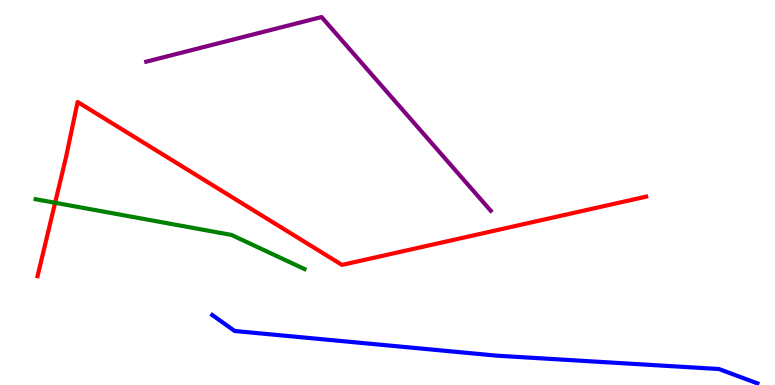[{'lines': ['blue', 'red'], 'intersections': []}, {'lines': ['green', 'red'], 'intersections': [{'x': 0.711, 'y': 4.73}]}, {'lines': ['purple', 'red'], 'intersections': []}, {'lines': ['blue', 'green'], 'intersections': []}, {'lines': ['blue', 'purple'], 'intersections': []}, {'lines': ['green', 'purple'], 'intersections': []}]